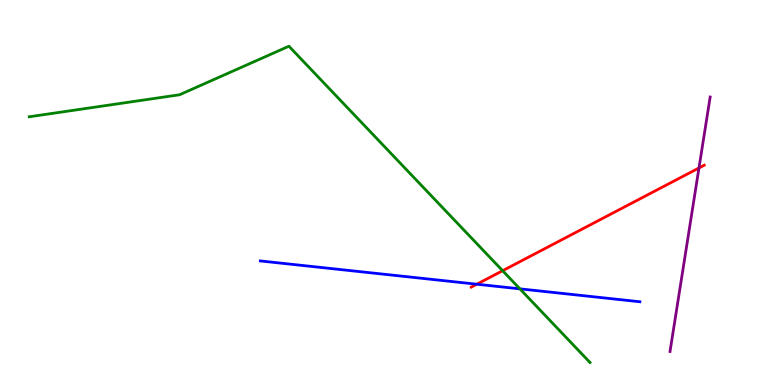[{'lines': ['blue', 'red'], 'intersections': [{'x': 6.15, 'y': 2.62}]}, {'lines': ['green', 'red'], 'intersections': [{'x': 6.49, 'y': 2.97}]}, {'lines': ['purple', 'red'], 'intersections': [{'x': 9.02, 'y': 5.64}]}, {'lines': ['blue', 'green'], 'intersections': [{'x': 6.71, 'y': 2.5}]}, {'lines': ['blue', 'purple'], 'intersections': []}, {'lines': ['green', 'purple'], 'intersections': []}]